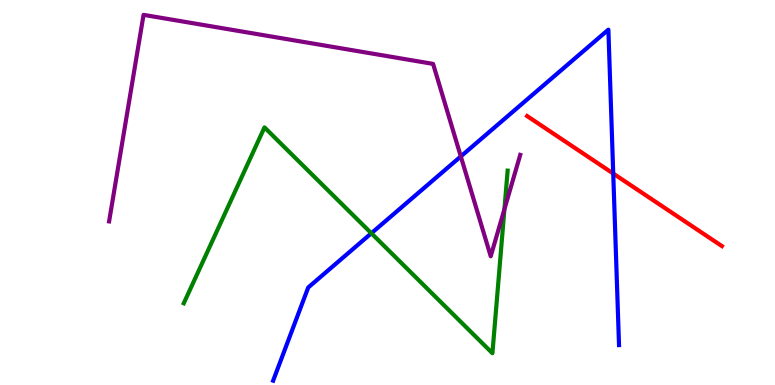[{'lines': ['blue', 'red'], 'intersections': [{'x': 7.91, 'y': 5.49}]}, {'lines': ['green', 'red'], 'intersections': []}, {'lines': ['purple', 'red'], 'intersections': []}, {'lines': ['blue', 'green'], 'intersections': [{'x': 4.79, 'y': 3.94}]}, {'lines': ['blue', 'purple'], 'intersections': [{'x': 5.95, 'y': 5.94}]}, {'lines': ['green', 'purple'], 'intersections': [{'x': 6.51, 'y': 4.57}]}]